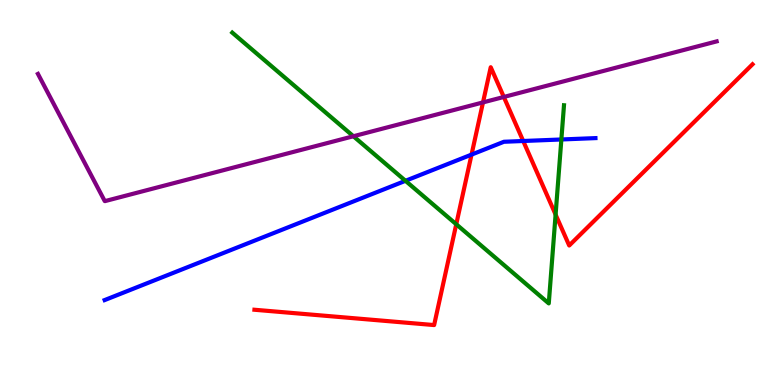[{'lines': ['blue', 'red'], 'intersections': [{'x': 6.08, 'y': 5.98}, {'x': 6.75, 'y': 6.34}]}, {'lines': ['green', 'red'], 'intersections': [{'x': 5.89, 'y': 4.18}, {'x': 7.17, 'y': 4.43}]}, {'lines': ['purple', 'red'], 'intersections': [{'x': 6.23, 'y': 7.34}, {'x': 6.5, 'y': 7.48}]}, {'lines': ['blue', 'green'], 'intersections': [{'x': 5.23, 'y': 5.3}, {'x': 7.24, 'y': 6.38}]}, {'lines': ['blue', 'purple'], 'intersections': []}, {'lines': ['green', 'purple'], 'intersections': [{'x': 4.56, 'y': 6.46}]}]